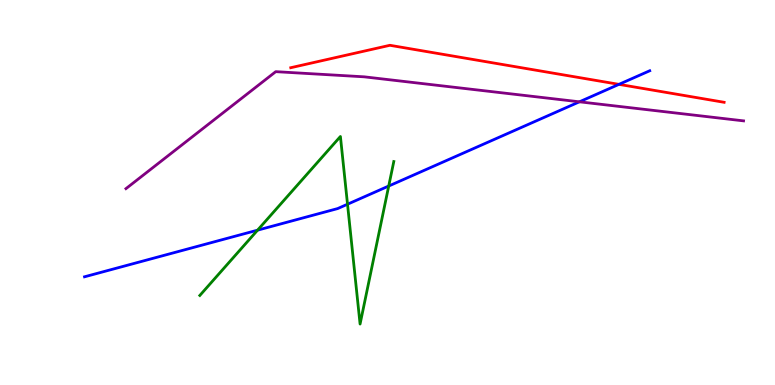[{'lines': ['blue', 'red'], 'intersections': [{'x': 7.99, 'y': 7.81}]}, {'lines': ['green', 'red'], 'intersections': []}, {'lines': ['purple', 'red'], 'intersections': []}, {'lines': ['blue', 'green'], 'intersections': [{'x': 3.32, 'y': 4.02}, {'x': 4.48, 'y': 4.7}, {'x': 5.02, 'y': 5.17}]}, {'lines': ['blue', 'purple'], 'intersections': [{'x': 7.48, 'y': 7.36}]}, {'lines': ['green', 'purple'], 'intersections': []}]